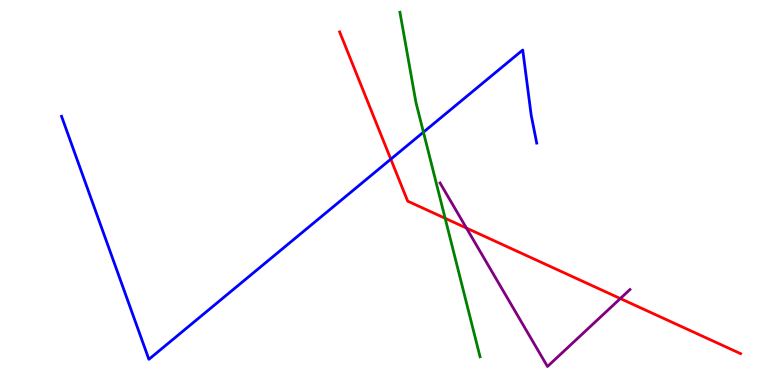[{'lines': ['blue', 'red'], 'intersections': [{'x': 5.04, 'y': 5.87}]}, {'lines': ['green', 'red'], 'intersections': [{'x': 5.74, 'y': 4.33}]}, {'lines': ['purple', 'red'], 'intersections': [{'x': 6.02, 'y': 4.08}, {'x': 8.0, 'y': 2.25}]}, {'lines': ['blue', 'green'], 'intersections': [{'x': 5.46, 'y': 6.57}]}, {'lines': ['blue', 'purple'], 'intersections': []}, {'lines': ['green', 'purple'], 'intersections': []}]